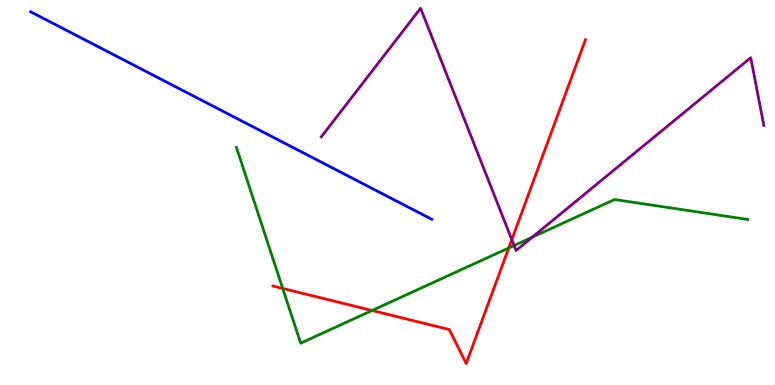[{'lines': ['blue', 'red'], 'intersections': []}, {'lines': ['green', 'red'], 'intersections': [{'x': 3.65, 'y': 2.51}, {'x': 4.8, 'y': 1.94}, {'x': 6.56, 'y': 3.56}]}, {'lines': ['purple', 'red'], 'intersections': [{'x': 6.6, 'y': 3.78}]}, {'lines': ['blue', 'green'], 'intersections': []}, {'lines': ['blue', 'purple'], 'intersections': []}, {'lines': ['green', 'purple'], 'intersections': [{'x': 6.63, 'y': 3.62}, {'x': 6.87, 'y': 3.84}]}]